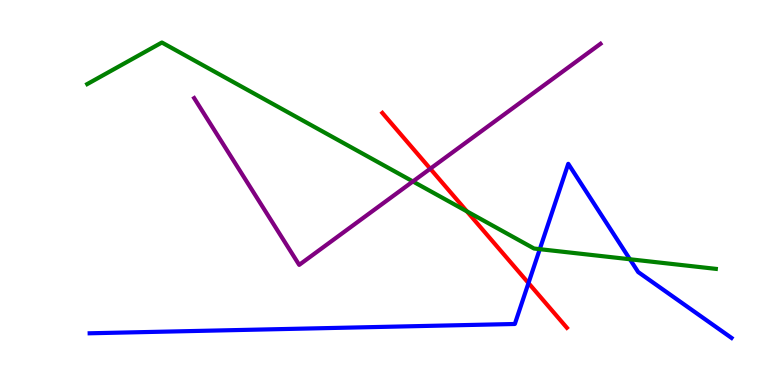[{'lines': ['blue', 'red'], 'intersections': [{'x': 6.82, 'y': 2.65}]}, {'lines': ['green', 'red'], 'intersections': [{'x': 6.02, 'y': 4.51}]}, {'lines': ['purple', 'red'], 'intersections': [{'x': 5.55, 'y': 5.62}]}, {'lines': ['blue', 'green'], 'intersections': [{'x': 6.97, 'y': 3.53}, {'x': 8.13, 'y': 3.27}]}, {'lines': ['blue', 'purple'], 'intersections': []}, {'lines': ['green', 'purple'], 'intersections': [{'x': 5.33, 'y': 5.29}]}]